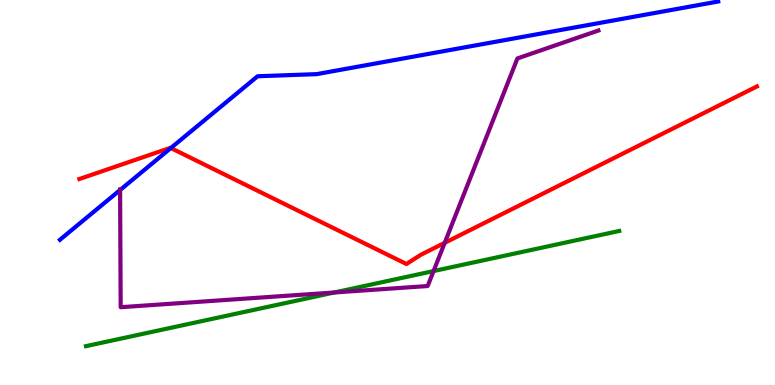[{'lines': ['blue', 'red'], 'intersections': [{'x': 2.2, 'y': 6.16}]}, {'lines': ['green', 'red'], 'intersections': []}, {'lines': ['purple', 'red'], 'intersections': [{'x': 5.74, 'y': 3.69}]}, {'lines': ['blue', 'green'], 'intersections': []}, {'lines': ['blue', 'purple'], 'intersections': [{'x': 1.55, 'y': 5.06}]}, {'lines': ['green', 'purple'], 'intersections': [{'x': 4.32, 'y': 2.4}, {'x': 5.59, 'y': 2.96}]}]